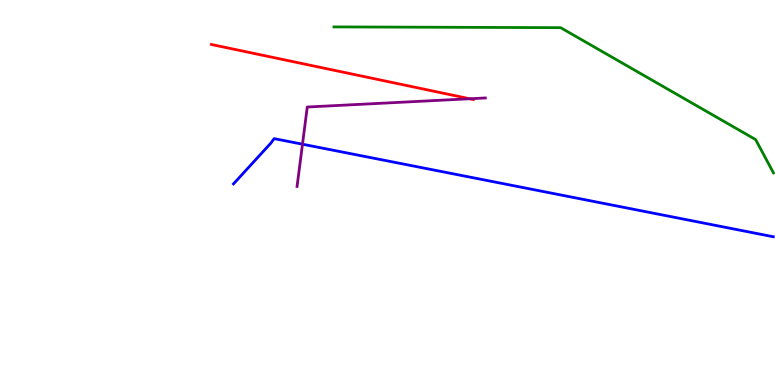[{'lines': ['blue', 'red'], 'intersections': []}, {'lines': ['green', 'red'], 'intersections': []}, {'lines': ['purple', 'red'], 'intersections': [{'x': 6.06, 'y': 7.43}]}, {'lines': ['blue', 'green'], 'intersections': []}, {'lines': ['blue', 'purple'], 'intersections': [{'x': 3.9, 'y': 6.25}]}, {'lines': ['green', 'purple'], 'intersections': []}]